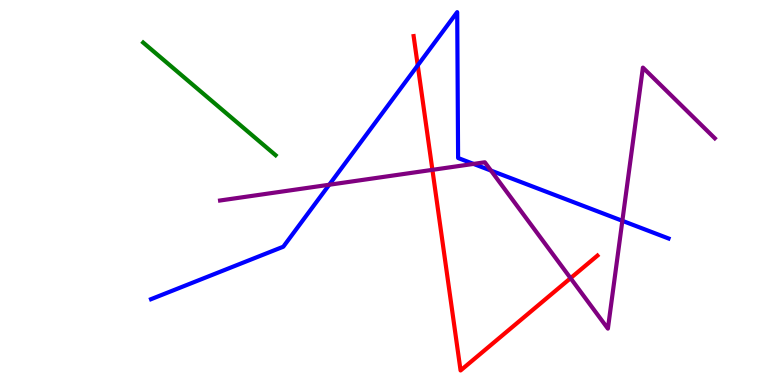[{'lines': ['blue', 'red'], 'intersections': [{'x': 5.39, 'y': 8.3}]}, {'lines': ['green', 'red'], 'intersections': []}, {'lines': ['purple', 'red'], 'intersections': [{'x': 5.58, 'y': 5.59}, {'x': 7.36, 'y': 2.77}]}, {'lines': ['blue', 'green'], 'intersections': []}, {'lines': ['blue', 'purple'], 'intersections': [{'x': 4.25, 'y': 5.2}, {'x': 6.11, 'y': 5.74}, {'x': 6.34, 'y': 5.57}, {'x': 8.03, 'y': 4.26}]}, {'lines': ['green', 'purple'], 'intersections': []}]